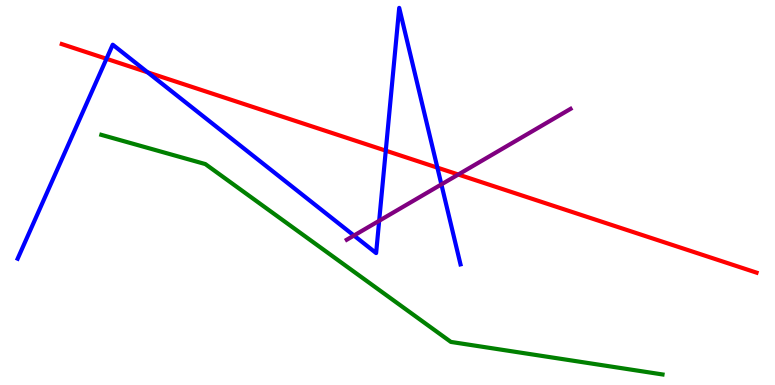[{'lines': ['blue', 'red'], 'intersections': [{'x': 1.37, 'y': 8.47}, {'x': 1.91, 'y': 8.12}, {'x': 4.98, 'y': 6.09}, {'x': 5.64, 'y': 5.65}]}, {'lines': ['green', 'red'], 'intersections': []}, {'lines': ['purple', 'red'], 'intersections': [{'x': 5.91, 'y': 5.47}]}, {'lines': ['blue', 'green'], 'intersections': []}, {'lines': ['blue', 'purple'], 'intersections': [{'x': 4.57, 'y': 3.88}, {'x': 4.89, 'y': 4.27}, {'x': 5.7, 'y': 5.21}]}, {'lines': ['green', 'purple'], 'intersections': []}]